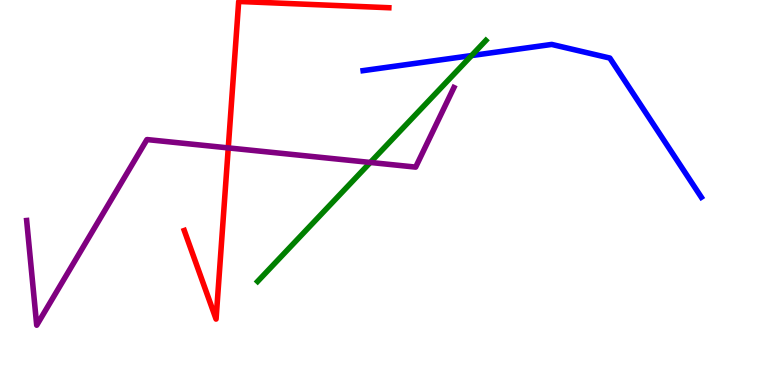[{'lines': ['blue', 'red'], 'intersections': []}, {'lines': ['green', 'red'], 'intersections': []}, {'lines': ['purple', 'red'], 'intersections': [{'x': 2.95, 'y': 6.16}]}, {'lines': ['blue', 'green'], 'intersections': [{'x': 6.08, 'y': 8.56}]}, {'lines': ['blue', 'purple'], 'intersections': []}, {'lines': ['green', 'purple'], 'intersections': [{'x': 4.78, 'y': 5.78}]}]